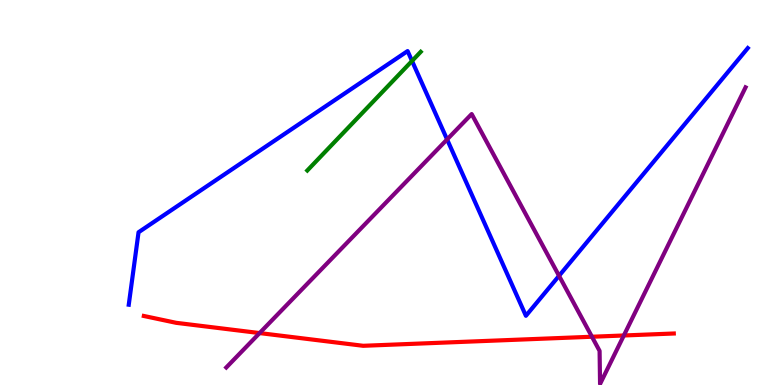[{'lines': ['blue', 'red'], 'intersections': []}, {'lines': ['green', 'red'], 'intersections': []}, {'lines': ['purple', 'red'], 'intersections': [{'x': 3.35, 'y': 1.35}, {'x': 7.64, 'y': 1.25}, {'x': 8.05, 'y': 1.29}]}, {'lines': ['blue', 'green'], 'intersections': [{'x': 5.32, 'y': 8.42}]}, {'lines': ['blue', 'purple'], 'intersections': [{'x': 5.77, 'y': 6.38}, {'x': 7.21, 'y': 2.84}]}, {'lines': ['green', 'purple'], 'intersections': []}]